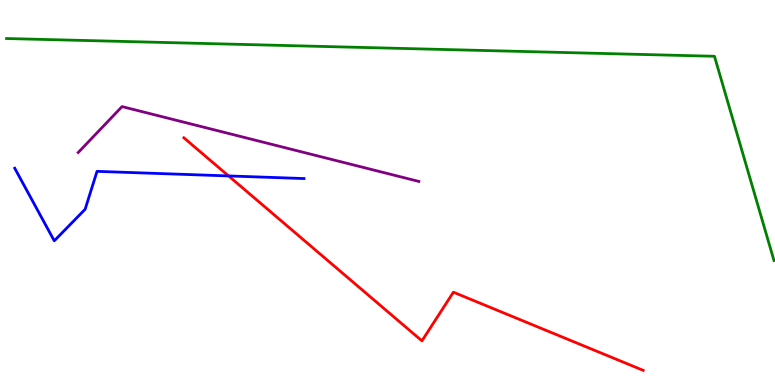[{'lines': ['blue', 'red'], 'intersections': [{'x': 2.95, 'y': 5.43}]}, {'lines': ['green', 'red'], 'intersections': []}, {'lines': ['purple', 'red'], 'intersections': []}, {'lines': ['blue', 'green'], 'intersections': []}, {'lines': ['blue', 'purple'], 'intersections': []}, {'lines': ['green', 'purple'], 'intersections': []}]